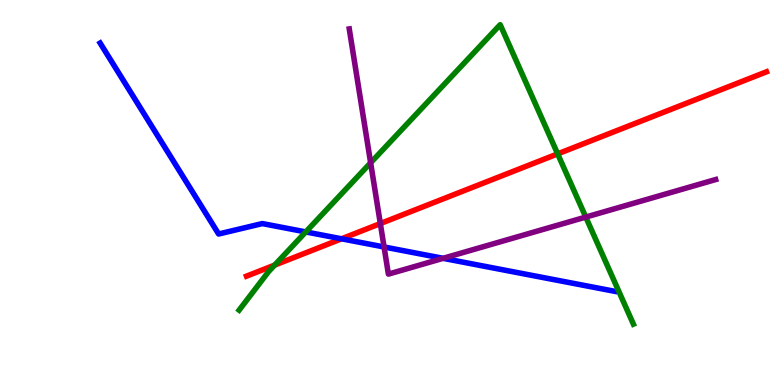[{'lines': ['blue', 'red'], 'intersections': [{'x': 4.41, 'y': 3.8}]}, {'lines': ['green', 'red'], 'intersections': [{'x': 3.54, 'y': 3.11}, {'x': 7.2, 'y': 6.0}]}, {'lines': ['purple', 'red'], 'intersections': [{'x': 4.91, 'y': 4.19}]}, {'lines': ['blue', 'green'], 'intersections': [{'x': 3.95, 'y': 3.98}]}, {'lines': ['blue', 'purple'], 'intersections': [{'x': 4.96, 'y': 3.59}, {'x': 5.72, 'y': 3.29}]}, {'lines': ['green', 'purple'], 'intersections': [{'x': 4.78, 'y': 5.77}, {'x': 7.56, 'y': 4.36}]}]